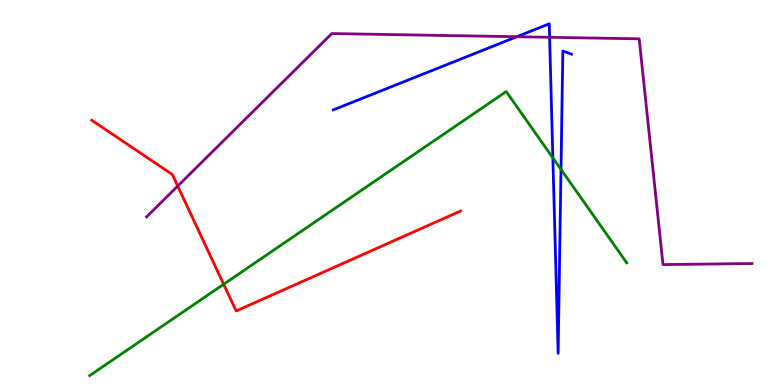[{'lines': ['blue', 'red'], 'intersections': []}, {'lines': ['green', 'red'], 'intersections': [{'x': 2.89, 'y': 2.62}]}, {'lines': ['purple', 'red'], 'intersections': [{'x': 2.29, 'y': 5.17}]}, {'lines': ['blue', 'green'], 'intersections': [{'x': 7.13, 'y': 5.9}, {'x': 7.24, 'y': 5.6}]}, {'lines': ['blue', 'purple'], 'intersections': [{'x': 6.67, 'y': 9.05}, {'x': 7.09, 'y': 9.03}]}, {'lines': ['green', 'purple'], 'intersections': []}]